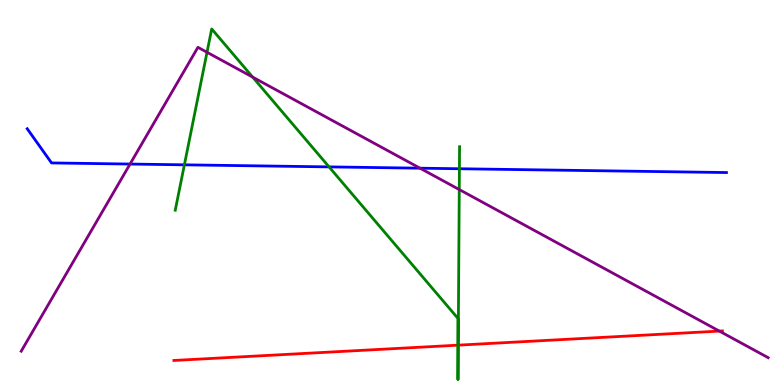[{'lines': ['blue', 'red'], 'intersections': []}, {'lines': ['green', 'red'], 'intersections': [{'x': 5.91, 'y': 1.03}, {'x': 5.91, 'y': 1.03}]}, {'lines': ['purple', 'red'], 'intersections': [{'x': 9.28, 'y': 1.4}]}, {'lines': ['blue', 'green'], 'intersections': [{'x': 2.38, 'y': 5.72}, {'x': 4.25, 'y': 5.67}, {'x': 5.93, 'y': 5.62}]}, {'lines': ['blue', 'purple'], 'intersections': [{'x': 1.68, 'y': 5.74}, {'x': 5.42, 'y': 5.63}]}, {'lines': ['green', 'purple'], 'intersections': [{'x': 2.67, 'y': 8.64}, {'x': 3.26, 'y': 8.0}, {'x': 5.93, 'y': 5.08}]}]